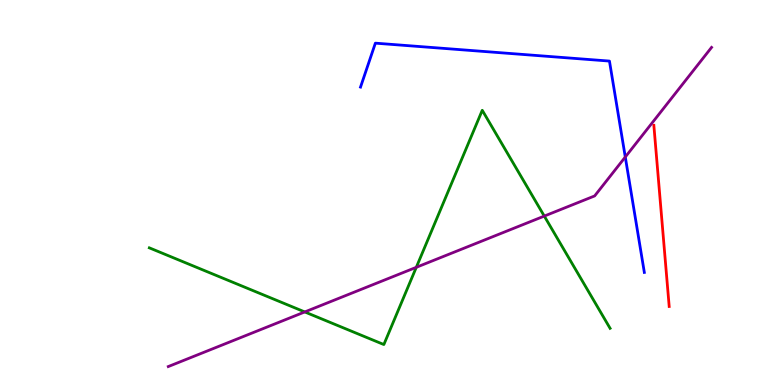[{'lines': ['blue', 'red'], 'intersections': []}, {'lines': ['green', 'red'], 'intersections': []}, {'lines': ['purple', 'red'], 'intersections': []}, {'lines': ['blue', 'green'], 'intersections': []}, {'lines': ['blue', 'purple'], 'intersections': [{'x': 8.07, 'y': 5.92}]}, {'lines': ['green', 'purple'], 'intersections': [{'x': 3.93, 'y': 1.9}, {'x': 5.37, 'y': 3.06}, {'x': 7.02, 'y': 4.39}]}]